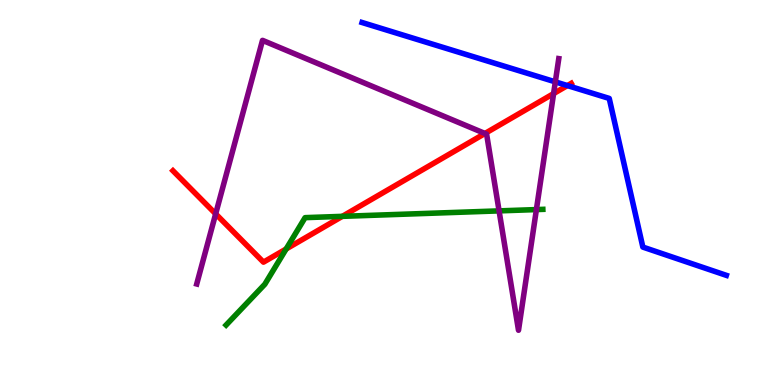[{'lines': ['blue', 'red'], 'intersections': [{'x': 7.32, 'y': 7.78}]}, {'lines': ['green', 'red'], 'intersections': [{'x': 3.69, 'y': 3.53}, {'x': 4.42, 'y': 4.38}]}, {'lines': ['purple', 'red'], 'intersections': [{'x': 2.78, 'y': 4.44}, {'x': 6.26, 'y': 6.53}, {'x': 7.14, 'y': 7.57}]}, {'lines': ['blue', 'green'], 'intersections': []}, {'lines': ['blue', 'purple'], 'intersections': [{'x': 7.17, 'y': 7.87}]}, {'lines': ['green', 'purple'], 'intersections': [{'x': 6.44, 'y': 4.52}, {'x': 6.92, 'y': 4.56}]}]